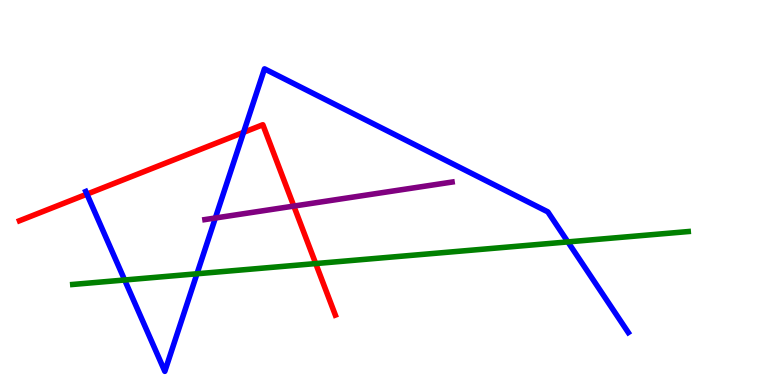[{'lines': ['blue', 'red'], 'intersections': [{'x': 1.12, 'y': 4.96}, {'x': 3.14, 'y': 6.56}]}, {'lines': ['green', 'red'], 'intersections': [{'x': 4.07, 'y': 3.15}]}, {'lines': ['purple', 'red'], 'intersections': [{'x': 3.79, 'y': 4.65}]}, {'lines': ['blue', 'green'], 'intersections': [{'x': 1.61, 'y': 2.73}, {'x': 2.54, 'y': 2.89}, {'x': 7.33, 'y': 3.72}]}, {'lines': ['blue', 'purple'], 'intersections': [{'x': 2.78, 'y': 4.34}]}, {'lines': ['green', 'purple'], 'intersections': []}]